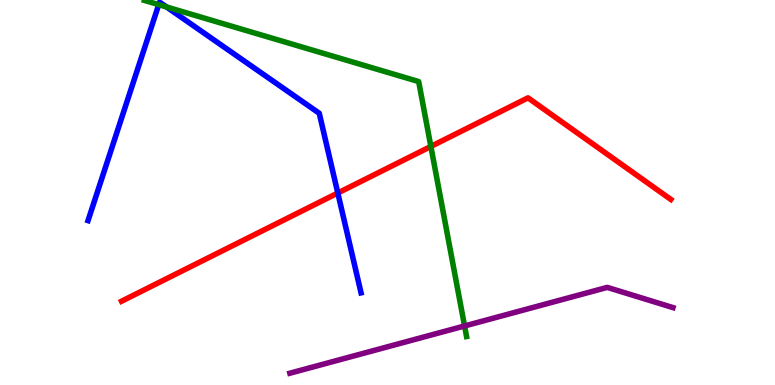[{'lines': ['blue', 'red'], 'intersections': [{'x': 4.36, 'y': 4.99}]}, {'lines': ['green', 'red'], 'intersections': [{'x': 5.56, 'y': 6.2}]}, {'lines': ['purple', 'red'], 'intersections': []}, {'lines': ['blue', 'green'], 'intersections': [{'x': 2.05, 'y': 9.88}, {'x': 2.15, 'y': 9.82}]}, {'lines': ['blue', 'purple'], 'intersections': []}, {'lines': ['green', 'purple'], 'intersections': [{'x': 5.99, 'y': 1.53}]}]